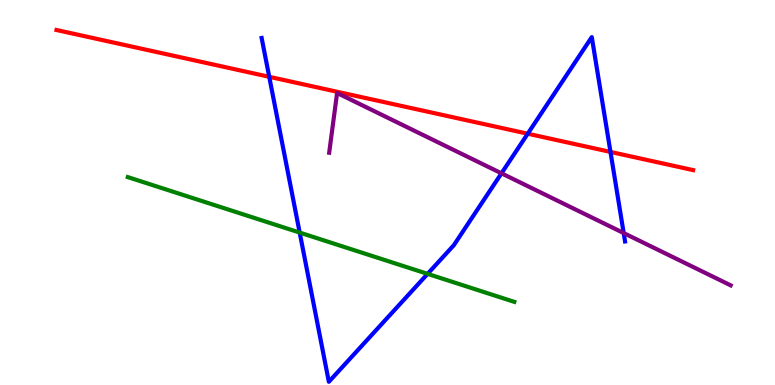[{'lines': ['blue', 'red'], 'intersections': [{'x': 3.47, 'y': 8.0}, {'x': 6.81, 'y': 6.53}, {'x': 7.88, 'y': 6.05}]}, {'lines': ['green', 'red'], 'intersections': []}, {'lines': ['purple', 'red'], 'intersections': []}, {'lines': ['blue', 'green'], 'intersections': [{'x': 3.87, 'y': 3.96}, {'x': 5.52, 'y': 2.89}]}, {'lines': ['blue', 'purple'], 'intersections': [{'x': 6.47, 'y': 5.5}, {'x': 8.05, 'y': 3.95}]}, {'lines': ['green', 'purple'], 'intersections': []}]